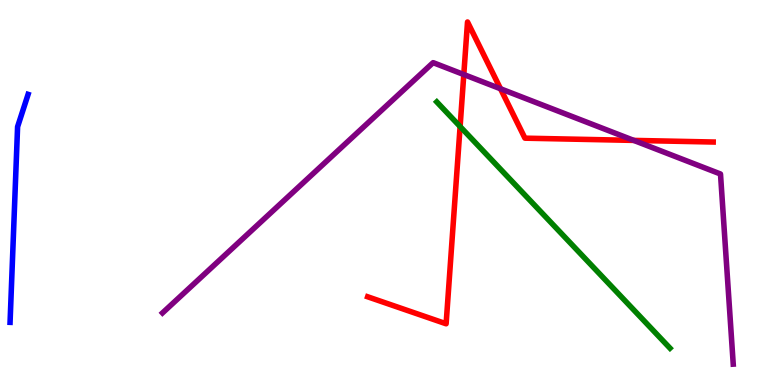[{'lines': ['blue', 'red'], 'intersections': []}, {'lines': ['green', 'red'], 'intersections': [{'x': 5.94, 'y': 6.71}]}, {'lines': ['purple', 'red'], 'intersections': [{'x': 5.98, 'y': 8.06}, {'x': 6.46, 'y': 7.69}, {'x': 8.18, 'y': 6.35}]}, {'lines': ['blue', 'green'], 'intersections': []}, {'lines': ['blue', 'purple'], 'intersections': []}, {'lines': ['green', 'purple'], 'intersections': []}]